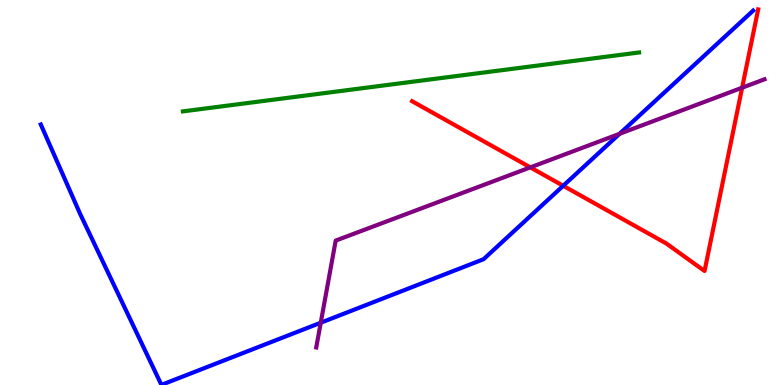[{'lines': ['blue', 'red'], 'intersections': [{'x': 7.27, 'y': 5.17}]}, {'lines': ['green', 'red'], 'intersections': []}, {'lines': ['purple', 'red'], 'intersections': [{'x': 6.84, 'y': 5.65}, {'x': 9.58, 'y': 7.72}]}, {'lines': ['blue', 'green'], 'intersections': []}, {'lines': ['blue', 'purple'], 'intersections': [{'x': 4.14, 'y': 1.62}, {'x': 7.99, 'y': 6.52}]}, {'lines': ['green', 'purple'], 'intersections': []}]